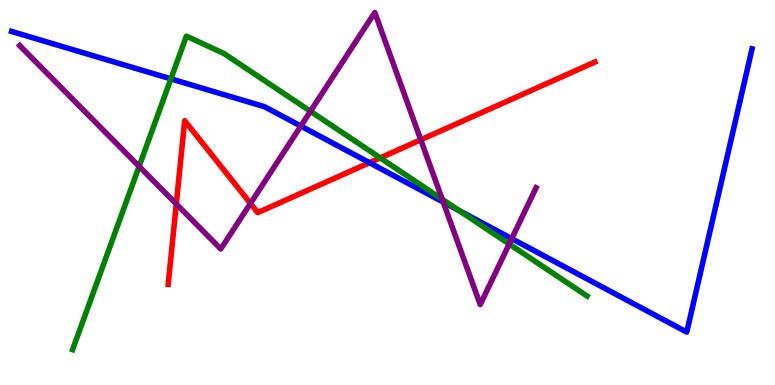[{'lines': ['blue', 'red'], 'intersections': [{'x': 4.77, 'y': 5.77}]}, {'lines': ['green', 'red'], 'intersections': [{'x': 4.91, 'y': 5.9}]}, {'lines': ['purple', 'red'], 'intersections': [{'x': 2.27, 'y': 4.7}, {'x': 3.23, 'y': 4.72}, {'x': 5.43, 'y': 6.37}]}, {'lines': ['blue', 'green'], 'intersections': [{'x': 2.21, 'y': 7.95}, {'x': 5.92, 'y': 4.53}]}, {'lines': ['blue', 'purple'], 'intersections': [{'x': 3.88, 'y': 6.73}, {'x': 5.72, 'y': 4.75}, {'x': 6.6, 'y': 3.8}]}, {'lines': ['green', 'purple'], 'intersections': [{'x': 1.8, 'y': 5.68}, {'x': 4.01, 'y': 7.11}, {'x': 5.71, 'y': 4.82}, {'x': 6.57, 'y': 3.66}]}]